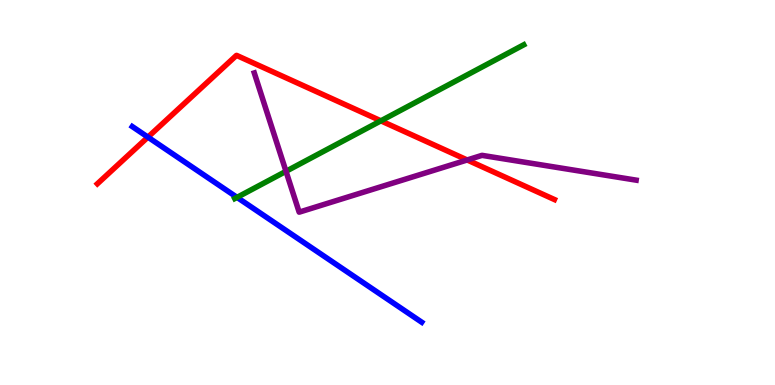[{'lines': ['blue', 'red'], 'intersections': [{'x': 1.91, 'y': 6.44}]}, {'lines': ['green', 'red'], 'intersections': [{'x': 4.91, 'y': 6.86}]}, {'lines': ['purple', 'red'], 'intersections': [{'x': 6.03, 'y': 5.85}]}, {'lines': ['blue', 'green'], 'intersections': [{'x': 3.06, 'y': 4.87}]}, {'lines': ['blue', 'purple'], 'intersections': []}, {'lines': ['green', 'purple'], 'intersections': [{'x': 3.69, 'y': 5.55}]}]